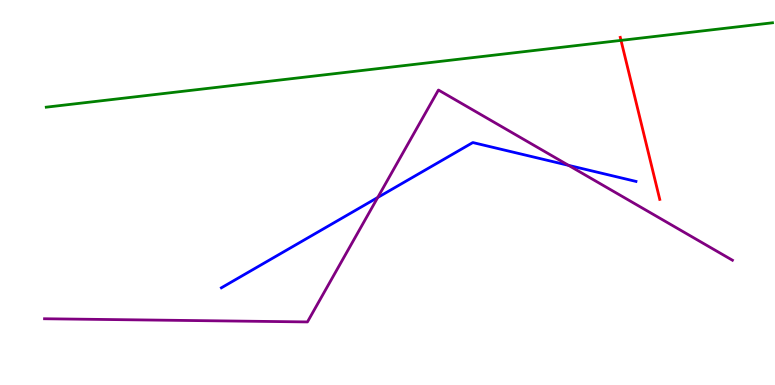[{'lines': ['blue', 'red'], 'intersections': []}, {'lines': ['green', 'red'], 'intersections': [{'x': 8.01, 'y': 8.95}]}, {'lines': ['purple', 'red'], 'intersections': []}, {'lines': ['blue', 'green'], 'intersections': []}, {'lines': ['blue', 'purple'], 'intersections': [{'x': 4.87, 'y': 4.87}, {'x': 7.34, 'y': 5.71}]}, {'lines': ['green', 'purple'], 'intersections': []}]